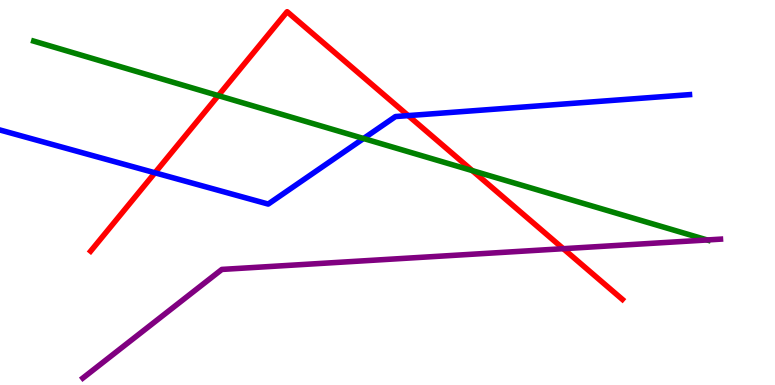[{'lines': ['blue', 'red'], 'intersections': [{'x': 2.0, 'y': 5.51}, {'x': 5.27, 'y': 7.0}]}, {'lines': ['green', 'red'], 'intersections': [{'x': 2.82, 'y': 7.52}, {'x': 6.09, 'y': 5.57}]}, {'lines': ['purple', 'red'], 'intersections': [{'x': 7.27, 'y': 3.54}]}, {'lines': ['blue', 'green'], 'intersections': [{'x': 4.69, 'y': 6.4}]}, {'lines': ['blue', 'purple'], 'intersections': []}, {'lines': ['green', 'purple'], 'intersections': [{'x': 9.12, 'y': 3.77}]}]